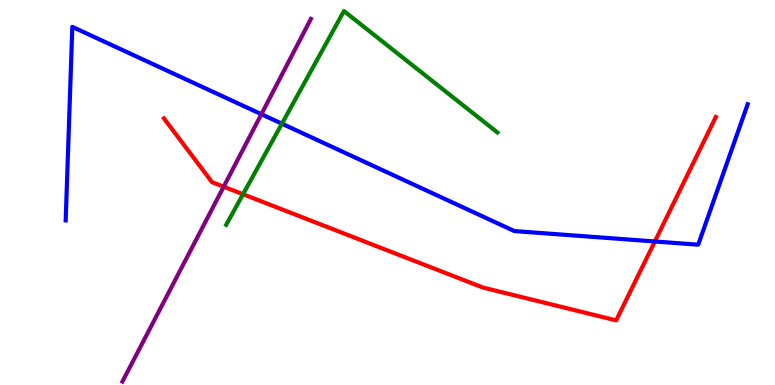[{'lines': ['blue', 'red'], 'intersections': [{'x': 8.45, 'y': 3.73}]}, {'lines': ['green', 'red'], 'intersections': [{'x': 3.14, 'y': 4.95}]}, {'lines': ['purple', 'red'], 'intersections': [{'x': 2.89, 'y': 5.15}]}, {'lines': ['blue', 'green'], 'intersections': [{'x': 3.64, 'y': 6.79}]}, {'lines': ['blue', 'purple'], 'intersections': [{'x': 3.37, 'y': 7.03}]}, {'lines': ['green', 'purple'], 'intersections': []}]